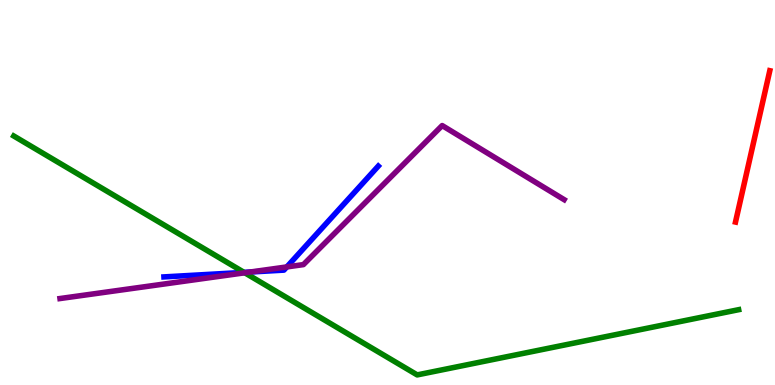[{'lines': ['blue', 'red'], 'intersections': []}, {'lines': ['green', 'red'], 'intersections': []}, {'lines': ['purple', 'red'], 'intersections': []}, {'lines': ['blue', 'green'], 'intersections': [{'x': 3.15, 'y': 2.93}]}, {'lines': ['blue', 'purple'], 'intersections': [{'x': 3.23, 'y': 2.93}, {'x': 3.7, 'y': 3.07}]}, {'lines': ['green', 'purple'], 'intersections': [{'x': 3.16, 'y': 2.91}]}]